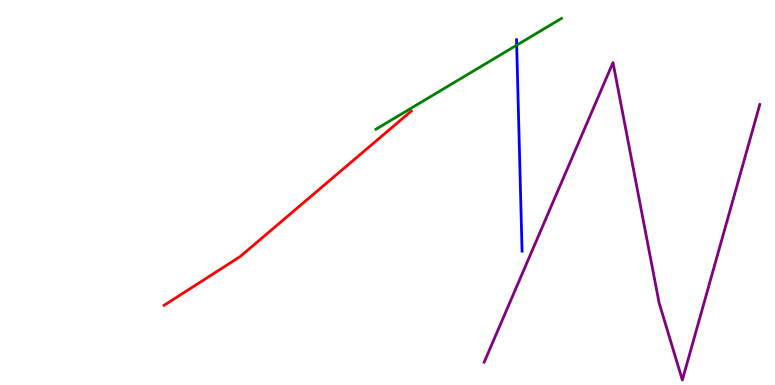[{'lines': ['blue', 'red'], 'intersections': []}, {'lines': ['green', 'red'], 'intersections': []}, {'lines': ['purple', 'red'], 'intersections': []}, {'lines': ['blue', 'green'], 'intersections': [{'x': 6.67, 'y': 8.83}]}, {'lines': ['blue', 'purple'], 'intersections': []}, {'lines': ['green', 'purple'], 'intersections': []}]